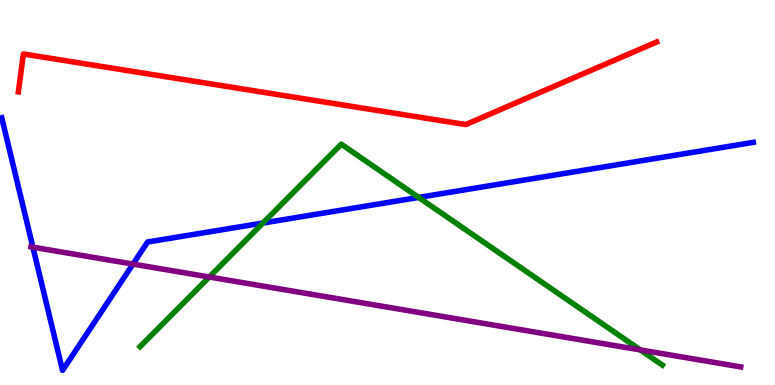[{'lines': ['blue', 'red'], 'intersections': []}, {'lines': ['green', 'red'], 'intersections': []}, {'lines': ['purple', 'red'], 'intersections': []}, {'lines': ['blue', 'green'], 'intersections': [{'x': 3.39, 'y': 4.21}, {'x': 5.4, 'y': 4.87}]}, {'lines': ['blue', 'purple'], 'intersections': [{'x': 0.424, 'y': 3.58}, {'x': 1.72, 'y': 3.14}]}, {'lines': ['green', 'purple'], 'intersections': [{'x': 2.7, 'y': 2.81}, {'x': 8.26, 'y': 0.911}]}]